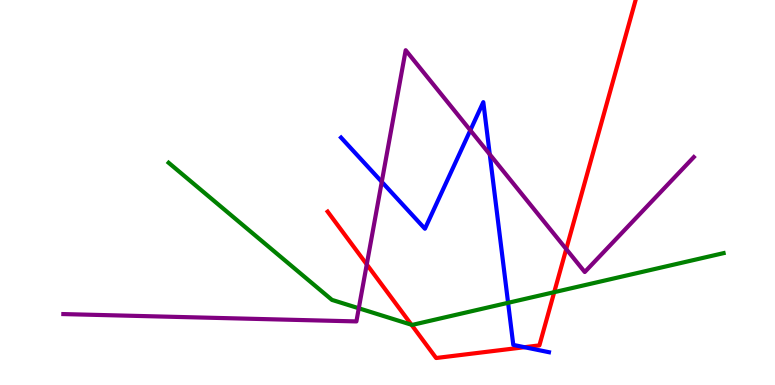[{'lines': ['blue', 'red'], 'intersections': [{'x': 6.77, 'y': 0.982}]}, {'lines': ['green', 'red'], 'intersections': [{'x': 5.31, 'y': 1.57}, {'x': 7.15, 'y': 2.41}]}, {'lines': ['purple', 'red'], 'intersections': [{'x': 4.73, 'y': 3.13}, {'x': 7.31, 'y': 3.53}]}, {'lines': ['blue', 'green'], 'intersections': [{'x': 6.56, 'y': 2.13}]}, {'lines': ['blue', 'purple'], 'intersections': [{'x': 4.93, 'y': 5.28}, {'x': 6.07, 'y': 6.62}, {'x': 6.32, 'y': 5.99}]}, {'lines': ['green', 'purple'], 'intersections': [{'x': 4.63, 'y': 1.99}]}]